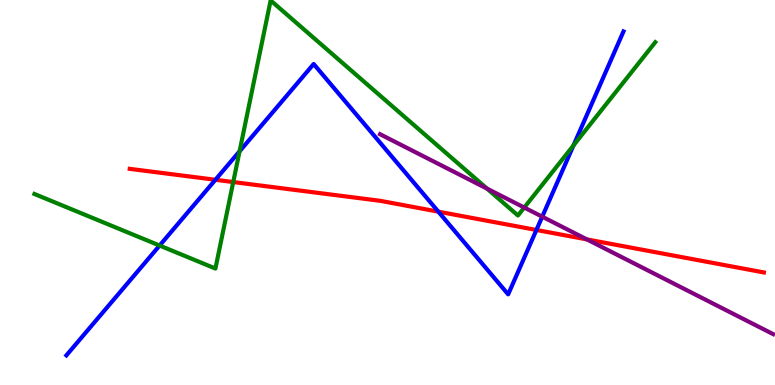[{'lines': ['blue', 'red'], 'intersections': [{'x': 2.78, 'y': 5.33}, {'x': 5.66, 'y': 4.5}, {'x': 6.92, 'y': 4.03}]}, {'lines': ['green', 'red'], 'intersections': [{'x': 3.01, 'y': 5.27}]}, {'lines': ['purple', 'red'], 'intersections': [{'x': 7.57, 'y': 3.78}]}, {'lines': ['blue', 'green'], 'intersections': [{'x': 2.06, 'y': 3.62}, {'x': 3.09, 'y': 6.07}, {'x': 7.4, 'y': 6.22}]}, {'lines': ['blue', 'purple'], 'intersections': [{'x': 7.0, 'y': 4.37}]}, {'lines': ['green', 'purple'], 'intersections': [{'x': 6.28, 'y': 5.1}, {'x': 6.76, 'y': 4.61}]}]